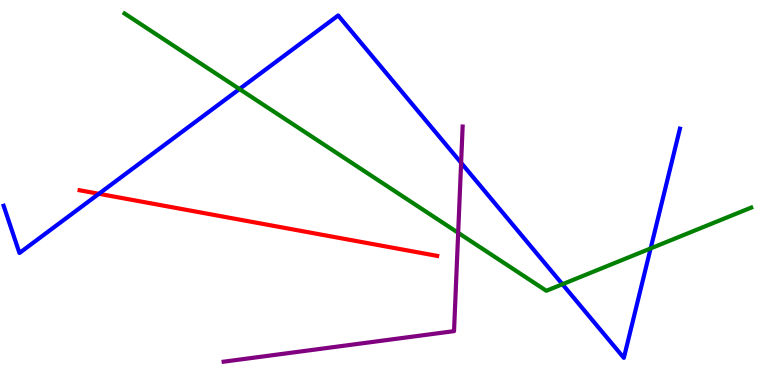[{'lines': ['blue', 'red'], 'intersections': [{'x': 1.28, 'y': 4.97}]}, {'lines': ['green', 'red'], 'intersections': []}, {'lines': ['purple', 'red'], 'intersections': []}, {'lines': ['blue', 'green'], 'intersections': [{'x': 3.09, 'y': 7.69}, {'x': 7.26, 'y': 2.62}, {'x': 8.4, 'y': 3.55}]}, {'lines': ['blue', 'purple'], 'intersections': [{'x': 5.95, 'y': 5.77}]}, {'lines': ['green', 'purple'], 'intersections': [{'x': 5.91, 'y': 3.95}]}]